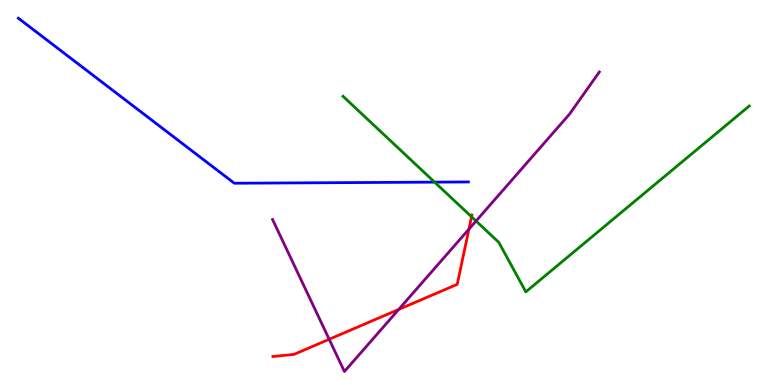[{'lines': ['blue', 'red'], 'intersections': []}, {'lines': ['green', 'red'], 'intersections': [{'x': 6.08, 'y': 4.37}]}, {'lines': ['purple', 'red'], 'intersections': [{'x': 4.25, 'y': 1.19}, {'x': 5.14, 'y': 1.96}, {'x': 6.05, 'y': 4.05}]}, {'lines': ['blue', 'green'], 'intersections': [{'x': 5.61, 'y': 5.27}]}, {'lines': ['blue', 'purple'], 'intersections': []}, {'lines': ['green', 'purple'], 'intersections': [{'x': 6.14, 'y': 4.26}]}]